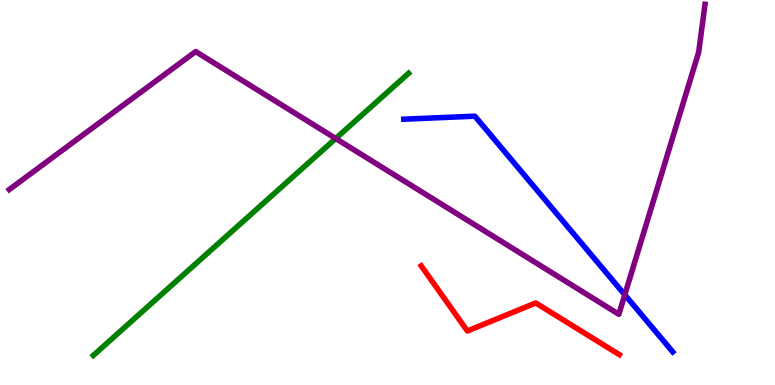[{'lines': ['blue', 'red'], 'intersections': []}, {'lines': ['green', 'red'], 'intersections': []}, {'lines': ['purple', 'red'], 'intersections': []}, {'lines': ['blue', 'green'], 'intersections': []}, {'lines': ['blue', 'purple'], 'intersections': [{'x': 8.06, 'y': 2.34}]}, {'lines': ['green', 'purple'], 'intersections': [{'x': 4.33, 'y': 6.4}]}]